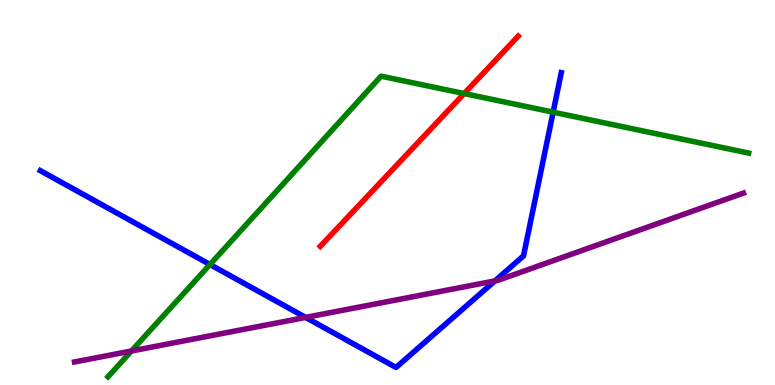[{'lines': ['blue', 'red'], 'intersections': []}, {'lines': ['green', 'red'], 'intersections': [{'x': 5.99, 'y': 7.57}]}, {'lines': ['purple', 'red'], 'intersections': []}, {'lines': ['blue', 'green'], 'intersections': [{'x': 2.71, 'y': 3.13}, {'x': 7.14, 'y': 7.09}]}, {'lines': ['blue', 'purple'], 'intersections': [{'x': 3.94, 'y': 1.76}, {'x': 6.39, 'y': 2.7}]}, {'lines': ['green', 'purple'], 'intersections': [{'x': 1.7, 'y': 0.883}]}]